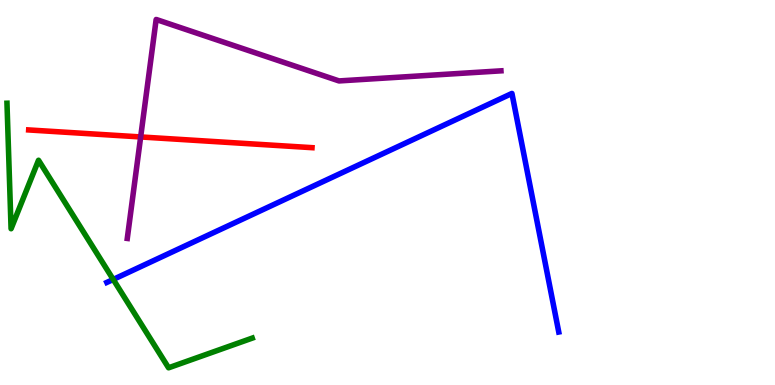[{'lines': ['blue', 'red'], 'intersections': []}, {'lines': ['green', 'red'], 'intersections': []}, {'lines': ['purple', 'red'], 'intersections': [{'x': 1.82, 'y': 6.44}]}, {'lines': ['blue', 'green'], 'intersections': [{'x': 1.46, 'y': 2.74}]}, {'lines': ['blue', 'purple'], 'intersections': []}, {'lines': ['green', 'purple'], 'intersections': []}]